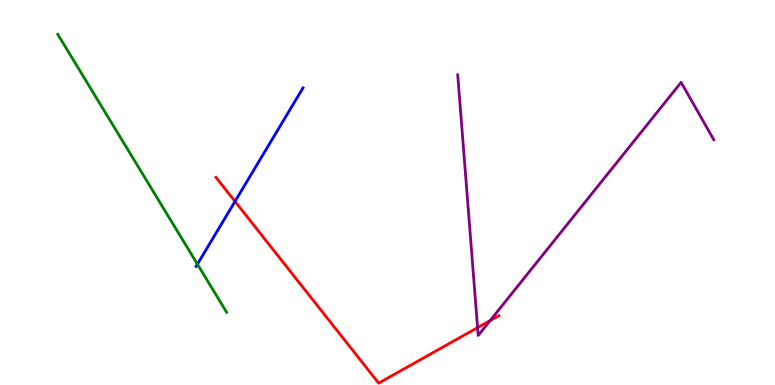[{'lines': ['blue', 'red'], 'intersections': [{'x': 3.03, 'y': 4.77}]}, {'lines': ['green', 'red'], 'intersections': []}, {'lines': ['purple', 'red'], 'intersections': [{'x': 6.16, 'y': 1.49}, {'x': 6.32, 'y': 1.67}]}, {'lines': ['blue', 'green'], 'intersections': [{'x': 2.55, 'y': 3.14}]}, {'lines': ['blue', 'purple'], 'intersections': []}, {'lines': ['green', 'purple'], 'intersections': []}]